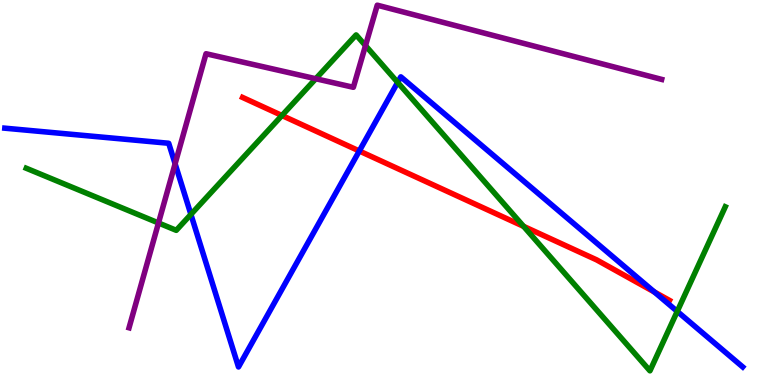[{'lines': ['blue', 'red'], 'intersections': [{'x': 4.64, 'y': 6.08}, {'x': 8.44, 'y': 2.42}]}, {'lines': ['green', 'red'], 'intersections': [{'x': 3.64, 'y': 7.0}, {'x': 6.76, 'y': 4.12}]}, {'lines': ['purple', 'red'], 'intersections': []}, {'lines': ['blue', 'green'], 'intersections': [{'x': 2.46, 'y': 4.43}, {'x': 5.13, 'y': 7.86}, {'x': 8.74, 'y': 1.91}]}, {'lines': ['blue', 'purple'], 'intersections': [{'x': 2.26, 'y': 5.75}]}, {'lines': ['green', 'purple'], 'intersections': [{'x': 2.04, 'y': 4.21}, {'x': 4.07, 'y': 7.95}, {'x': 4.72, 'y': 8.82}]}]